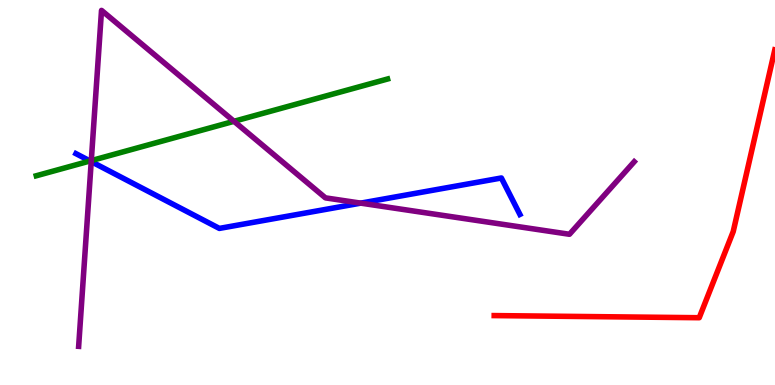[{'lines': ['blue', 'red'], 'intersections': []}, {'lines': ['green', 'red'], 'intersections': []}, {'lines': ['purple', 'red'], 'intersections': []}, {'lines': ['blue', 'green'], 'intersections': [{'x': 1.16, 'y': 5.82}]}, {'lines': ['blue', 'purple'], 'intersections': [{'x': 1.18, 'y': 5.8}, {'x': 4.65, 'y': 4.72}]}, {'lines': ['green', 'purple'], 'intersections': [{'x': 1.18, 'y': 5.83}, {'x': 3.02, 'y': 6.85}]}]